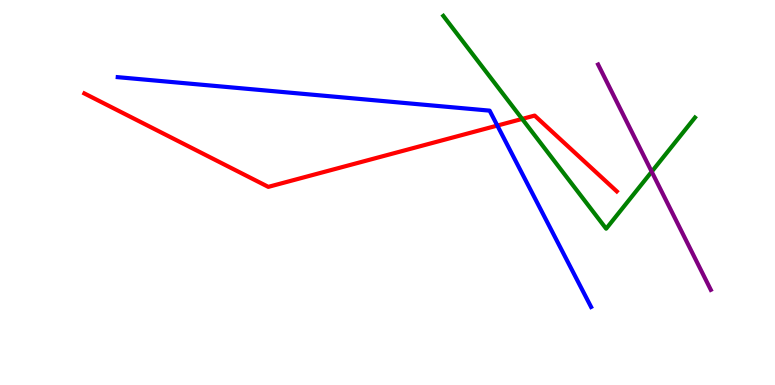[{'lines': ['blue', 'red'], 'intersections': [{'x': 6.42, 'y': 6.74}]}, {'lines': ['green', 'red'], 'intersections': [{'x': 6.74, 'y': 6.91}]}, {'lines': ['purple', 'red'], 'intersections': []}, {'lines': ['blue', 'green'], 'intersections': []}, {'lines': ['blue', 'purple'], 'intersections': []}, {'lines': ['green', 'purple'], 'intersections': [{'x': 8.41, 'y': 5.54}]}]